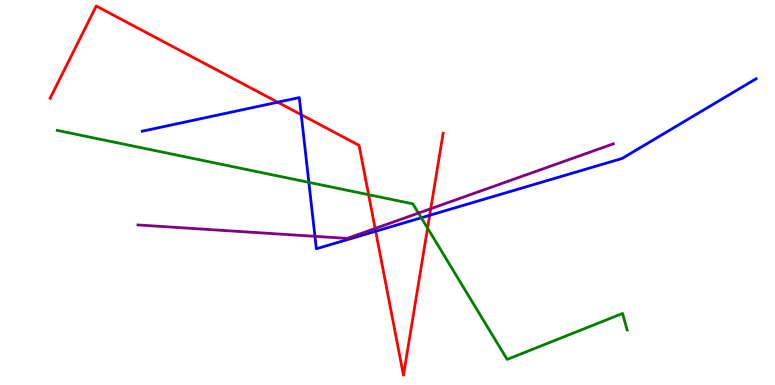[{'lines': ['blue', 'red'], 'intersections': [{'x': 3.58, 'y': 7.34}, {'x': 3.89, 'y': 7.02}, {'x': 4.85, 'y': 3.99}, {'x': 5.54, 'y': 4.41}]}, {'lines': ['green', 'red'], 'intersections': [{'x': 4.76, 'y': 4.94}, {'x': 5.52, 'y': 4.07}]}, {'lines': ['purple', 'red'], 'intersections': [{'x': 4.84, 'y': 4.07}, {'x': 5.56, 'y': 4.58}]}, {'lines': ['blue', 'green'], 'intersections': [{'x': 3.99, 'y': 5.26}, {'x': 5.44, 'y': 4.34}]}, {'lines': ['blue', 'purple'], 'intersections': [{'x': 4.06, 'y': 3.86}]}, {'lines': ['green', 'purple'], 'intersections': [{'x': 5.4, 'y': 4.47}]}]